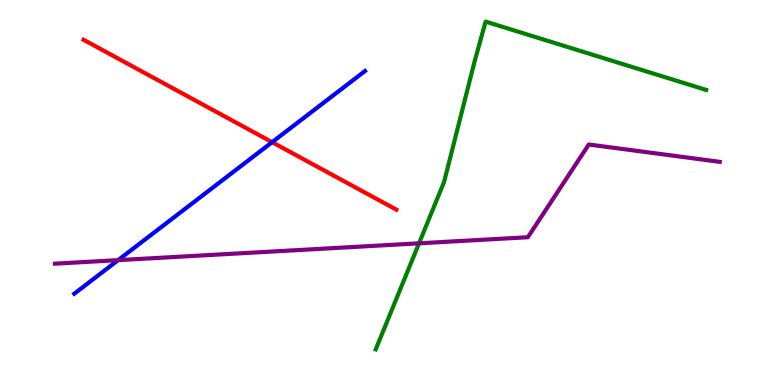[{'lines': ['blue', 'red'], 'intersections': [{'x': 3.51, 'y': 6.31}]}, {'lines': ['green', 'red'], 'intersections': []}, {'lines': ['purple', 'red'], 'intersections': []}, {'lines': ['blue', 'green'], 'intersections': []}, {'lines': ['blue', 'purple'], 'intersections': [{'x': 1.52, 'y': 3.24}]}, {'lines': ['green', 'purple'], 'intersections': [{'x': 5.41, 'y': 3.68}]}]